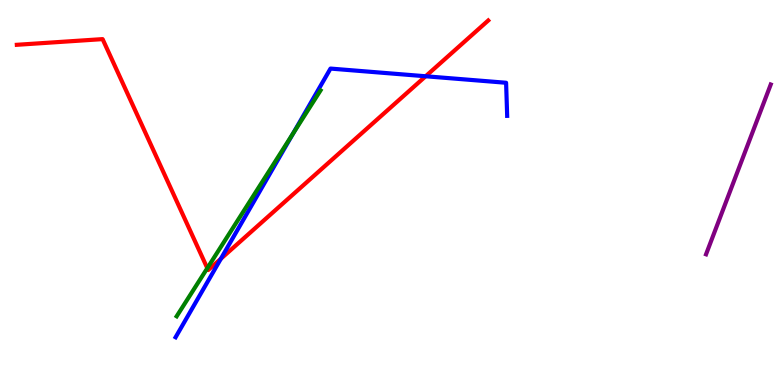[{'lines': ['blue', 'red'], 'intersections': [{'x': 2.85, 'y': 3.28}, {'x': 5.49, 'y': 8.02}]}, {'lines': ['green', 'red'], 'intersections': [{'x': 2.68, 'y': 3.03}]}, {'lines': ['purple', 'red'], 'intersections': []}, {'lines': ['blue', 'green'], 'intersections': [{'x': 3.78, 'y': 6.53}]}, {'lines': ['blue', 'purple'], 'intersections': []}, {'lines': ['green', 'purple'], 'intersections': []}]